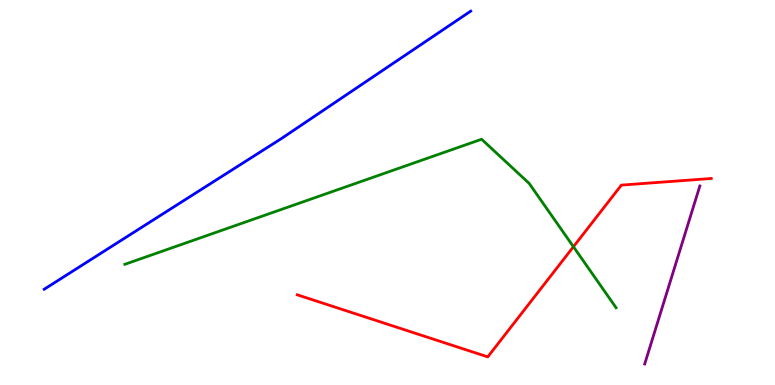[{'lines': ['blue', 'red'], 'intersections': []}, {'lines': ['green', 'red'], 'intersections': [{'x': 7.4, 'y': 3.59}]}, {'lines': ['purple', 'red'], 'intersections': []}, {'lines': ['blue', 'green'], 'intersections': []}, {'lines': ['blue', 'purple'], 'intersections': []}, {'lines': ['green', 'purple'], 'intersections': []}]